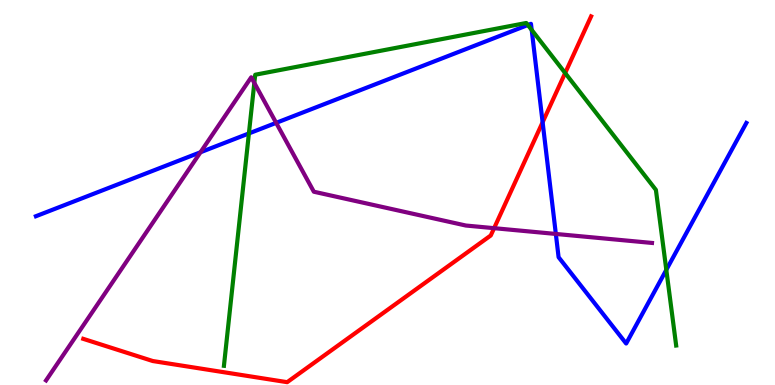[{'lines': ['blue', 'red'], 'intersections': [{'x': 7.0, 'y': 6.82}]}, {'lines': ['green', 'red'], 'intersections': [{'x': 7.29, 'y': 8.1}]}, {'lines': ['purple', 'red'], 'intersections': [{'x': 6.38, 'y': 4.07}]}, {'lines': ['blue', 'green'], 'intersections': [{'x': 3.21, 'y': 6.53}, {'x': 6.81, 'y': 9.35}, {'x': 6.86, 'y': 9.22}, {'x': 8.6, 'y': 2.99}]}, {'lines': ['blue', 'purple'], 'intersections': [{'x': 2.59, 'y': 6.05}, {'x': 3.56, 'y': 6.81}, {'x': 7.17, 'y': 3.92}]}, {'lines': ['green', 'purple'], 'intersections': [{'x': 3.28, 'y': 7.85}]}]